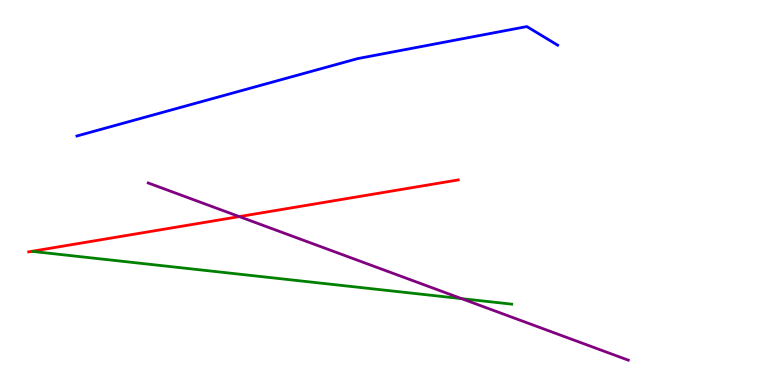[{'lines': ['blue', 'red'], 'intersections': []}, {'lines': ['green', 'red'], 'intersections': []}, {'lines': ['purple', 'red'], 'intersections': [{'x': 3.09, 'y': 4.37}]}, {'lines': ['blue', 'green'], 'intersections': []}, {'lines': ['blue', 'purple'], 'intersections': []}, {'lines': ['green', 'purple'], 'intersections': [{'x': 5.96, 'y': 2.24}]}]